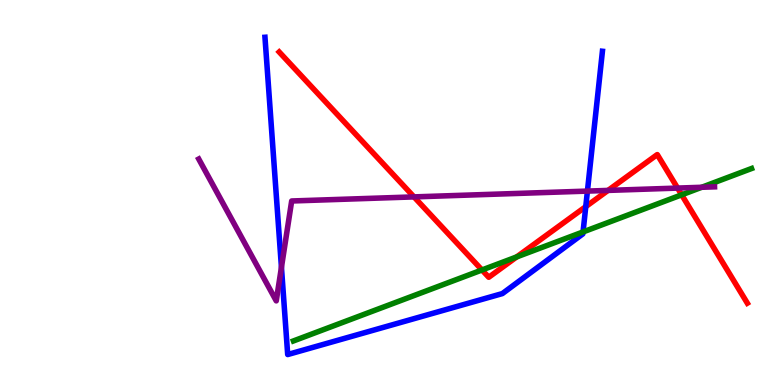[{'lines': ['blue', 'red'], 'intersections': [{'x': 7.56, 'y': 4.63}]}, {'lines': ['green', 'red'], 'intersections': [{'x': 6.22, 'y': 2.99}, {'x': 6.67, 'y': 3.33}, {'x': 8.8, 'y': 4.94}]}, {'lines': ['purple', 'red'], 'intersections': [{'x': 5.34, 'y': 4.89}, {'x': 7.85, 'y': 5.05}, {'x': 8.74, 'y': 5.11}]}, {'lines': ['blue', 'green'], 'intersections': [{'x': 7.52, 'y': 3.98}]}, {'lines': ['blue', 'purple'], 'intersections': [{'x': 3.63, 'y': 3.06}, {'x': 7.58, 'y': 5.04}]}, {'lines': ['green', 'purple'], 'intersections': [{'x': 9.05, 'y': 5.14}]}]